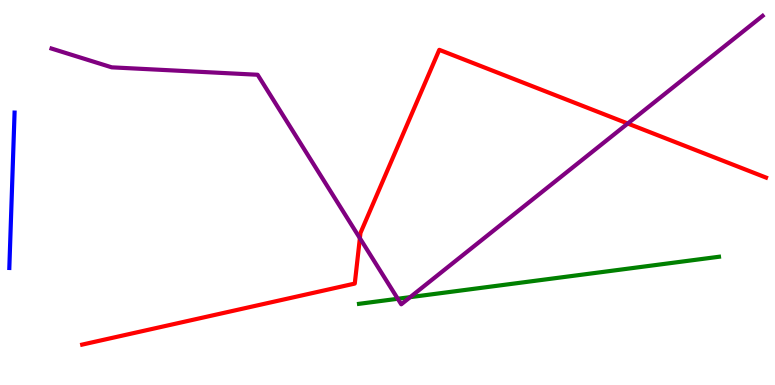[{'lines': ['blue', 'red'], 'intersections': []}, {'lines': ['green', 'red'], 'intersections': []}, {'lines': ['purple', 'red'], 'intersections': [{'x': 4.64, 'y': 3.81}, {'x': 8.1, 'y': 6.79}]}, {'lines': ['blue', 'green'], 'intersections': []}, {'lines': ['blue', 'purple'], 'intersections': []}, {'lines': ['green', 'purple'], 'intersections': [{'x': 5.13, 'y': 2.24}, {'x': 5.29, 'y': 2.28}]}]